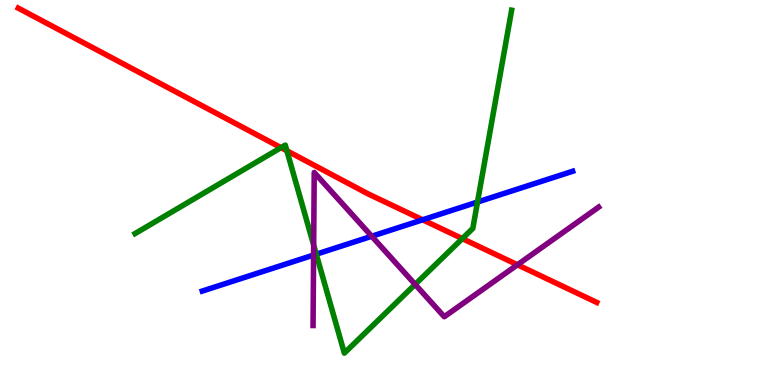[{'lines': ['blue', 'red'], 'intersections': [{'x': 5.45, 'y': 4.29}]}, {'lines': ['green', 'red'], 'intersections': [{'x': 3.63, 'y': 6.17}, {'x': 3.7, 'y': 6.08}, {'x': 5.97, 'y': 3.8}]}, {'lines': ['purple', 'red'], 'intersections': [{'x': 6.68, 'y': 3.12}]}, {'lines': ['blue', 'green'], 'intersections': [{'x': 4.08, 'y': 3.4}, {'x': 6.16, 'y': 4.75}]}, {'lines': ['blue', 'purple'], 'intersections': [{'x': 4.05, 'y': 3.37}, {'x': 4.8, 'y': 3.86}]}, {'lines': ['green', 'purple'], 'intersections': [{'x': 4.05, 'y': 3.63}, {'x': 5.36, 'y': 2.61}]}]